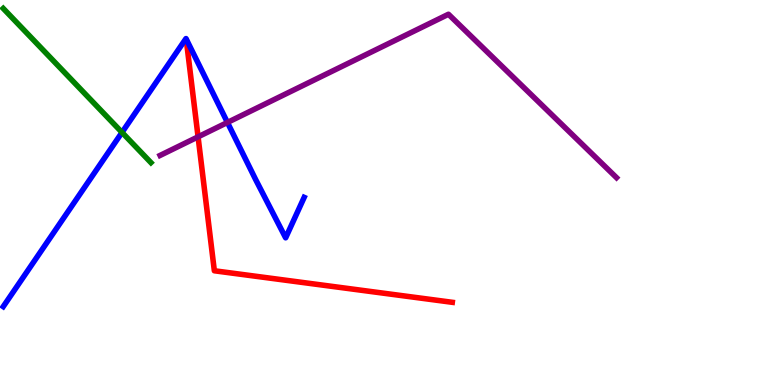[{'lines': ['blue', 'red'], 'intersections': []}, {'lines': ['green', 'red'], 'intersections': []}, {'lines': ['purple', 'red'], 'intersections': [{'x': 2.56, 'y': 6.45}]}, {'lines': ['blue', 'green'], 'intersections': [{'x': 1.57, 'y': 6.56}]}, {'lines': ['blue', 'purple'], 'intersections': [{'x': 2.93, 'y': 6.82}]}, {'lines': ['green', 'purple'], 'intersections': []}]